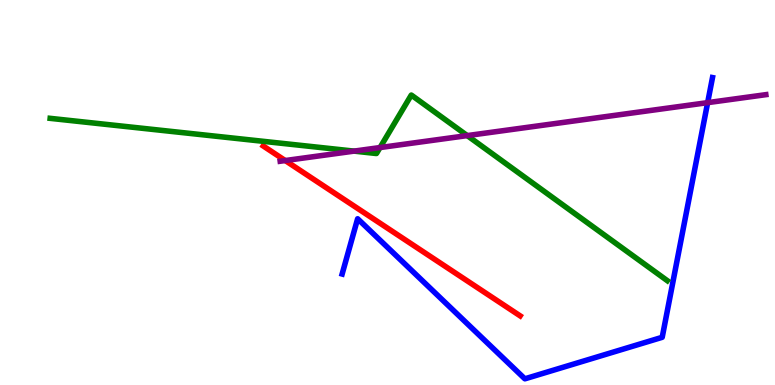[{'lines': ['blue', 'red'], 'intersections': []}, {'lines': ['green', 'red'], 'intersections': []}, {'lines': ['purple', 'red'], 'intersections': [{'x': 3.68, 'y': 5.83}]}, {'lines': ['blue', 'green'], 'intersections': []}, {'lines': ['blue', 'purple'], 'intersections': [{'x': 9.13, 'y': 7.33}]}, {'lines': ['green', 'purple'], 'intersections': [{'x': 4.57, 'y': 6.07}, {'x': 4.9, 'y': 6.17}, {'x': 6.03, 'y': 6.48}]}]